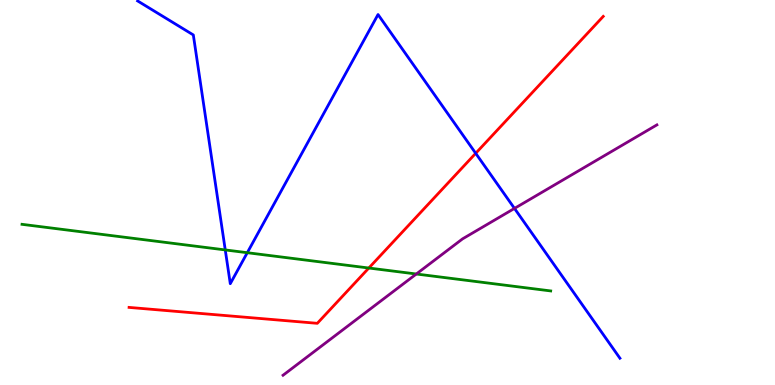[{'lines': ['blue', 'red'], 'intersections': [{'x': 6.14, 'y': 6.02}]}, {'lines': ['green', 'red'], 'intersections': [{'x': 4.76, 'y': 3.04}]}, {'lines': ['purple', 'red'], 'intersections': []}, {'lines': ['blue', 'green'], 'intersections': [{'x': 2.91, 'y': 3.51}, {'x': 3.19, 'y': 3.44}]}, {'lines': ['blue', 'purple'], 'intersections': [{'x': 6.64, 'y': 4.59}]}, {'lines': ['green', 'purple'], 'intersections': [{'x': 5.37, 'y': 2.88}]}]